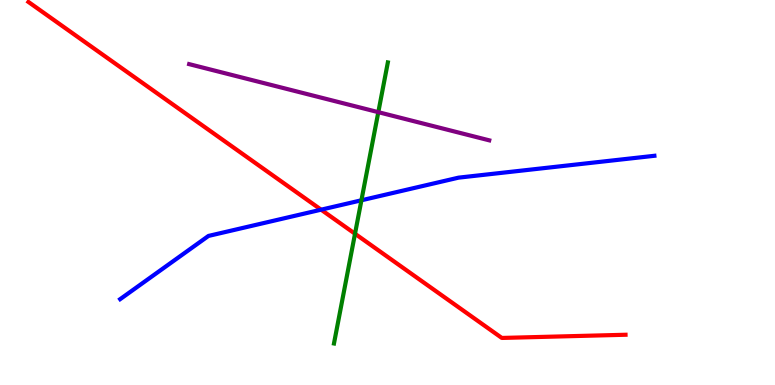[{'lines': ['blue', 'red'], 'intersections': [{'x': 4.14, 'y': 4.55}]}, {'lines': ['green', 'red'], 'intersections': [{'x': 4.58, 'y': 3.93}]}, {'lines': ['purple', 'red'], 'intersections': []}, {'lines': ['blue', 'green'], 'intersections': [{'x': 4.66, 'y': 4.8}]}, {'lines': ['blue', 'purple'], 'intersections': []}, {'lines': ['green', 'purple'], 'intersections': [{'x': 4.88, 'y': 7.09}]}]